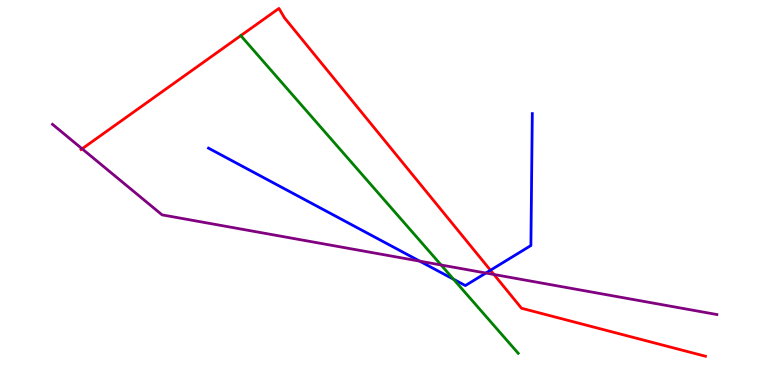[{'lines': ['blue', 'red'], 'intersections': [{'x': 6.33, 'y': 2.98}]}, {'lines': ['green', 'red'], 'intersections': [{'x': 3.11, 'y': 9.07}]}, {'lines': ['purple', 'red'], 'intersections': [{'x': 1.06, 'y': 6.14}, {'x': 6.37, 'y': 2.87}]}, {'lines': ['blue', 'green'], 'intersections': [{'x': 5.85, 'y': 2.75}]}, {'lines': ['blue', 'purple'], 'intersections': [{'x': 5.42, 'y': 3.22}, {'x': 6.27, 'y': 2.91}]}, {'lines': ['green', 'purple'], 'intersections': [{'x': 5.69, 'y': 3.12}]}]